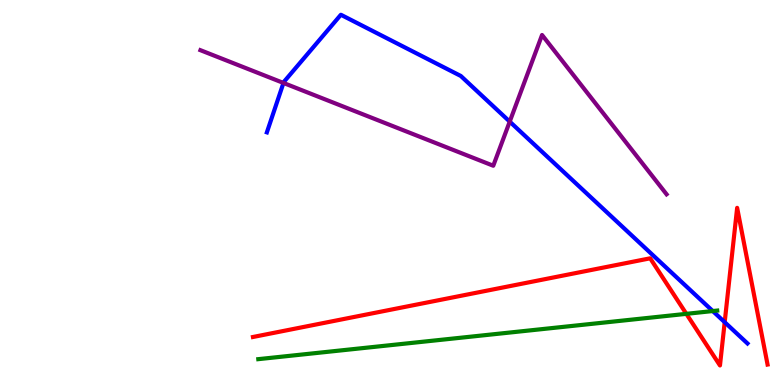[{'lines': ['blue', 'red'], 'intersections': [{'x': 9.35, 'y': 1.63}]}, {'lines': ['green', 'red'], 'intersections': [{'x': 8.86, 'y': 1.85}]}, {'lines': ['purple', 'red'], 'intersections': []}, {'lines': ['blue', 'green'], 'intersections': [{'x': 9.2, 'y': 1.92}]}, {'lines': ['blue', 'purple'], 'intersections': [{'x': 3.66, 'y': 7.85}, {'x': 6.58, 'y': 6.84}]}, {'lines': ['green', 'purple'], 'intersections': []}]